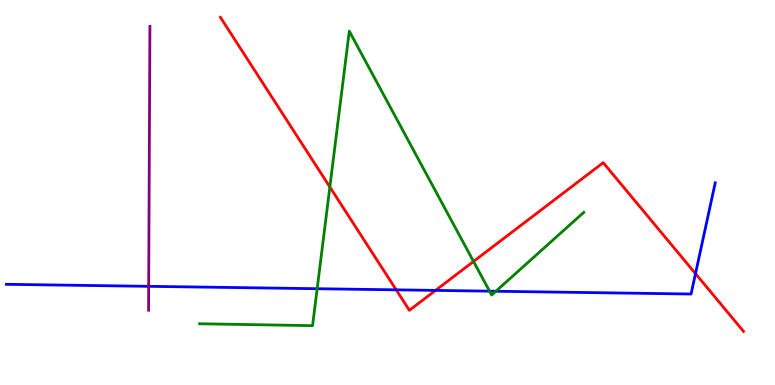[{'lines': ['blue', 'red'], 'intersections': [{'x': 5.11, 'y': 2.47}, {'x': 5.62, 'y': 2.46}, {'x': 8.97, 'y': 2.89}]}, {'lines': ['green', 'red'], 'intersections': [{'x': 4.26, 'y': 5.14}, {'x': 6.11, 'y': 3.21}]}, {'lines': ['purple', 'red'], 'intersections': []}, {'lines': ['blue', 'green'], 'intersections': [{'x': 4.09, 'y': 2.5}, {'x': 6.32, 'y': 2.44}, {'x': 6.4, 'y': 2.43}]}, {'lines': ['blue', 'purple'], 'intersections': [{'x': 1.92, 'y': 2.56}]}, {'lines': ['green', 'purple'], 'intersections': []}]